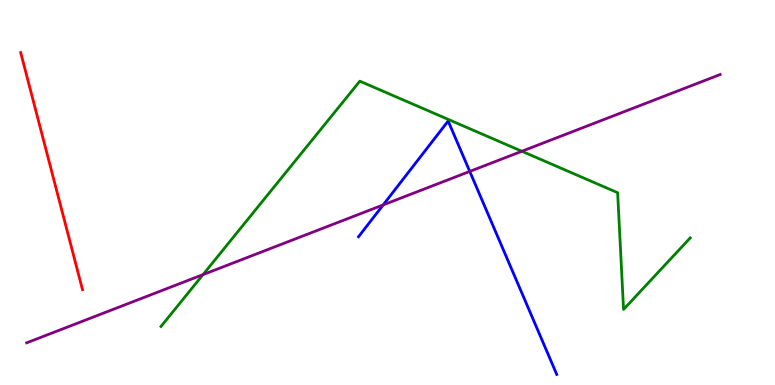[{'lines': ['blue', 'red'], 'intersections': []}, {'lines': ['green', 'red'], 'intersections': []}, {'lines': ['purple', 'red'], 'intersections': []}, {'lines': ['blue', 'green'], 'intersections': []}, {'lines': ['blue', 'purple'], 'intersections': [{'x': 4.94, 'y': 4.68}, {'x': 6.06, 'y': 5.55}]}, {'lines': ['green', 'purple'], 'intersections': [{'x': 2.62, 'y': 2.87}, {'x': 6.73, 'y': 6.07}]}]